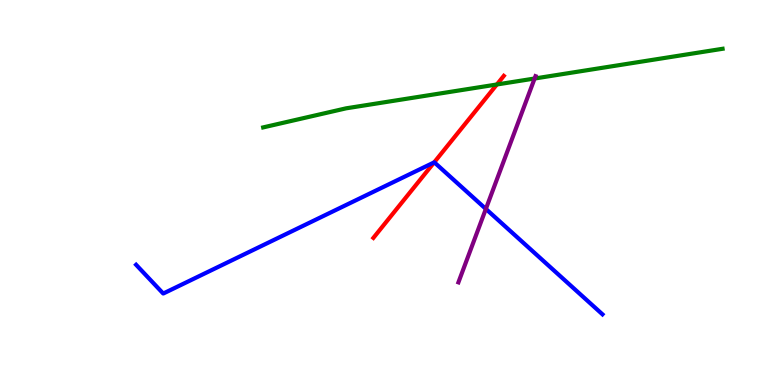[{'lines': ['blue', 'red'], 'intersections': [{'x': 5.6, 'y': 5.78}]}, {'lines': ['green', 'red'], 'intersections': [{'x': 6.41, 'y': 7.81}]}, {'lines': ['purple', 'red'], 'intersections': []}, {'lines': ['blue', 'green'], 'intersections': []}, {'lines': ['blue', 'purple'], 'intersections': [{'x': 6.27, 'y': 4.57}]}, {'lines': ['green', 'purple'], 'intersections': [{'x': 6.9, 'y': 7.96}]}]